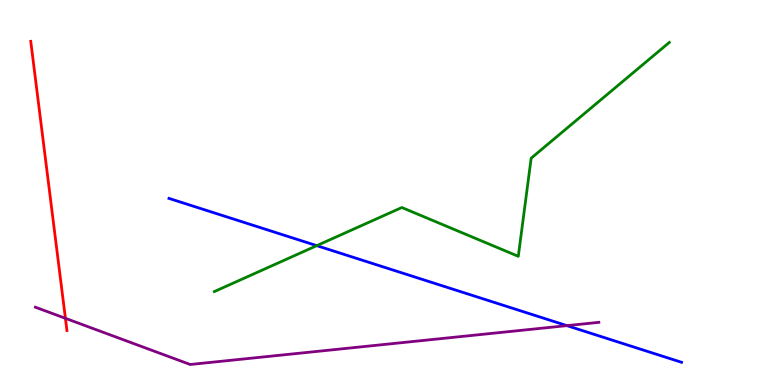[{'lines': ['blue', 'red'], 'intersections': []}, {'lines': ['green', 'red'], 'intersections': []}, {'lines': ['purple', 'red'], 'intersections': [{'x': 0.844, 'y': 1.73}]}, {'lines': ['blue', 'green'], 'intersections': [{'x': 4.09, 'y': 3.62}]}, {'lines': ['blue', 'purple'], 'intersections': [{'x': 7.31, 'y': 1.54}]}, {'lines': ['green', 'purple'], 'intersections': []}]